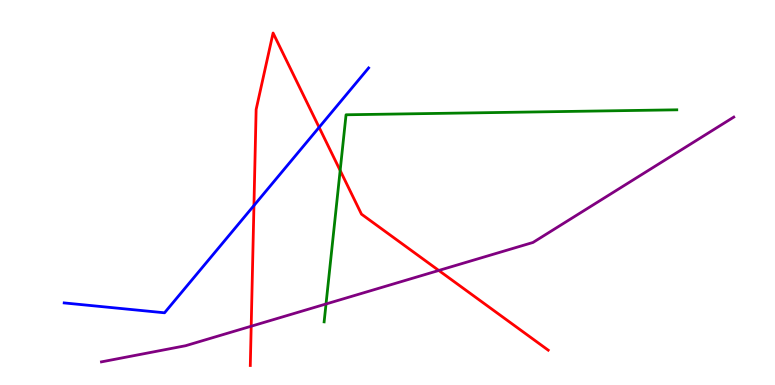[{'lines': ['blue', 'red'], 'intersections': [{'x': 3.28, 'y': 4.66}, {'x': 4.12, 'y': 6.69}]}, {'lines': ['green', 'red'], 'intersections': [{'x': 4.39, 'y': 5.57}]}, {'lines': ['purple', 'red'], 'intersections': [{'x': 3.24, 'y': 1.53}, {'x': 5.66, 'y': 2.98}]}, {'lines': ['blue', 'green'], 'intersections': []}, {'lines': ['blue', 'purple'], 'intersections': []}, {'lines': ['green', 'purple'], 'intersections': [{'x': 4.21, 'y': 2.1}]}]